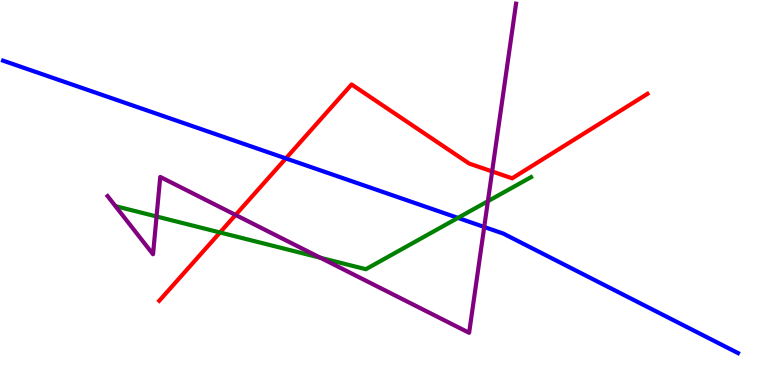[{'lines': ['blue', 'red'], 'intersections': [{'x': 3.69, 'y': 5.89}]}, {'lines': ['green', 'red'], 'intersections': [{'x': 2.84, 'y': 3.96}]}, {'lines': ['purple', 'red'], 'intersections': [{'x': 3.04, 'y': 4.42}, {'x': 6.35, 'y': 5.55}]}, {'lines': ['blue', 'green'], 'intersections': [{'x': 5.91, 'y': 4.34}]}, {'lines': ['blue', 'purple'], 'intersections': [{'x': 6.25, 'y': 4.1}]}, {'lines': ['green', 'purple'], 'intersections': [{'x': 2.02, 'y': 4.38}, {'x': 4.13, 'y': 3.3}, {'x': 6.3, 'y': 4.77}]}]